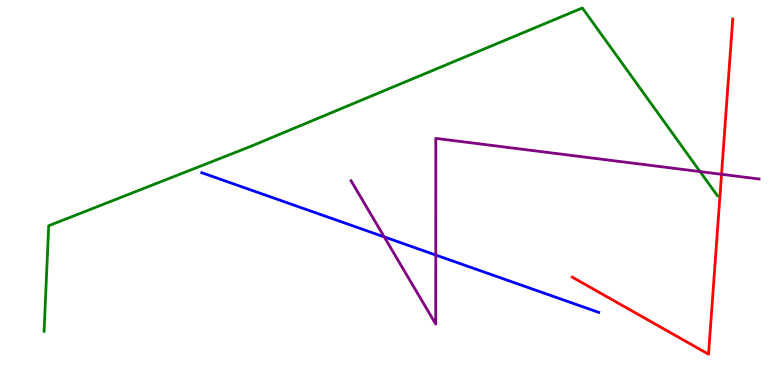[{'lines': ['blue', 'red'], 'intersections': []}, {'lines': ['green', 'red'], 'intersections': []}, {'lines': ['purple', 'red'], 'intersections': [{'x': 9.31, 'y': 5.47}]}, {'lines': ['blue', 'green'], 'intersections': []}, {'lines': ['blue', 'purple'], 'intersections': [{'x': 4.96, 'y': 3.85}, {'x': 5.62, 'y': 3.38}]}, {'lines': ['green', 'purple'], 'intersections': [{'x': 9.03, 'y': 5.54}]}]